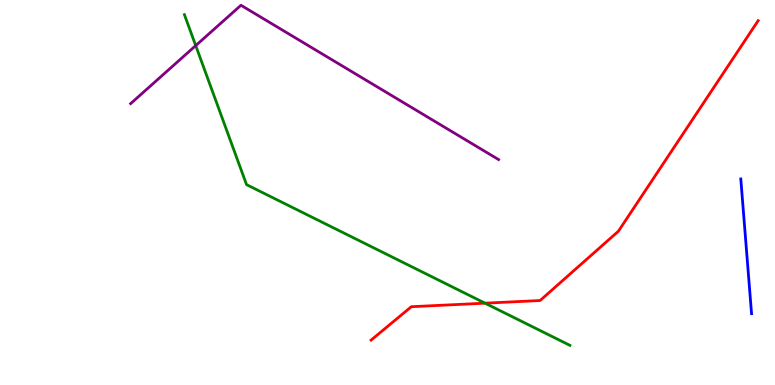[{'lines': ['blue', 'red'], 'intersections': []}, {'lines': ['green', 'red'], 'intersections': [{'x': 6.26, 'y': 2.13}]}, {'lines': ['purple', 'red'], 'intersections': []}, {'lines': ['blue', 'green'], 'intersections': []}, {'lines': ['blue', 'purple'], 'intersections': []}, {'lines': ['green', 'purple'], 'intersections': [{'x': 2.53, 'y': 8.82}]}]